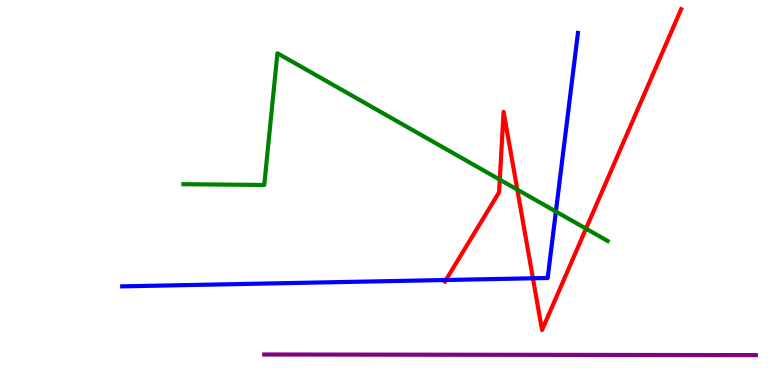[{'lines': ['blue', 'red'], 'intersections': [{'x': 5.75, 'y': 2.73}, {'x': 6.88, 'y': 2.77}]}, {'lines': ['green', 'red'], 'intersections': [{'x': 6.45, 'y': 5.33}, {'x': 6.67, 'y': 5.08}, {'x': 7.56, 'y': 4.06}]}, {'lines': ['purple', 'red'], 'intersections': []}, {'lines': ['blue', 'green'], 'intersections': [{'x': 7.17, 'y': 4.51}]}, {'lines': ['blue', 'purple'], 'intersections': []}, {'lines': ['green', 'purple'], 'intersections': []}]